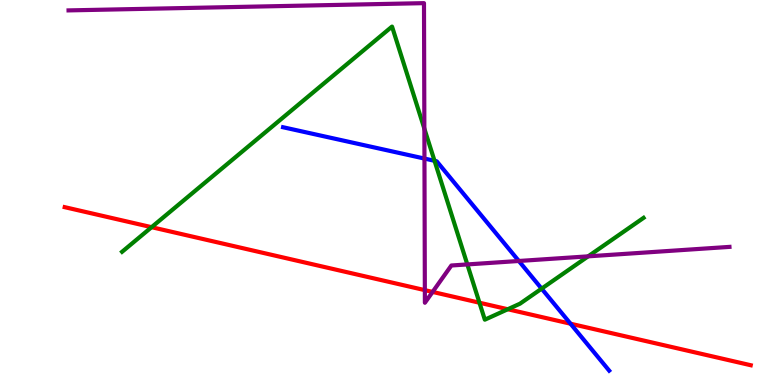[{'lines': ['blue', 'red'], 'intersections': [{'x': 7.36, 'y': 1.59}]}, {'lines': ['green', 'red'], 'intersections': [{'x': 1.96, 'y': 4.1}, {'x': 6.19, 'y': 2.14}, {'x': 6.55, 'y': 1.97}]}, {'lines': ['purple', 'red'], 'intersections': [{'x': 5.48, 'y': 2.46}, {'x': 5.58, 'y': 2.42}]}, {'lines': ['blue', 'green'], 'intersections': [{'x': 5.61, 'y': 5.82}, {'x': 6.99, 'y': 2.5}]}, {'lines': ['blue', 'purple'], 'intersections': [{'x': 5.48, 'y': 5.88}, {'x': 6.69, 'y': 3.22}]}, {'lines': ['green', 'purple'], 'intersections': [{'x': 5.48, 'y': 6.66}, {'x': 6.03, 'y': 3.13}, {'x': 7.59, 'y': 3.34}]}]